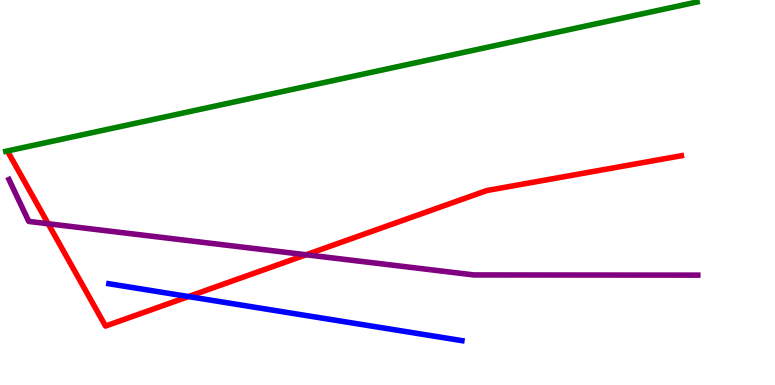[{'lines': ['blue', 'red'], 'intersections': [{'x': 2.43, 'y': 2.3}]}, {'lines': ['green', 'red'], 'intersections': []}, {'lines': ['purple', 'red'], 'intersections': [{'x': 0.622, 'y': 4.19}, {'x': 3.95, 'y': 3.38}]}, {'lines': ['blue', 'green'], 'intersections': []}, {'lines': ['blue', 'purple'], 'intersections': []}, {'lines': ['green', 'purple'], 'intersections': []}]